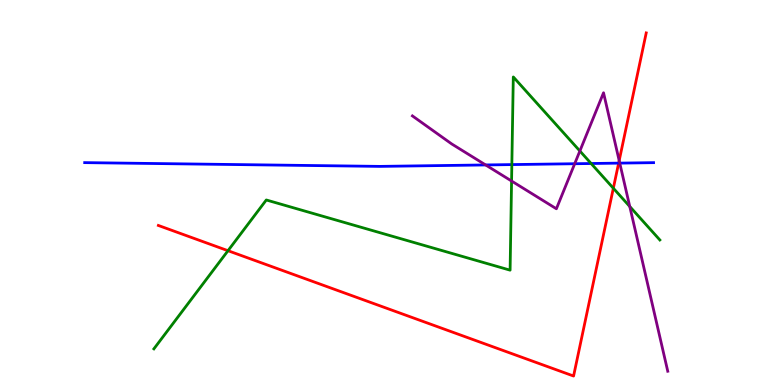[{'lines': ['blue', 'red'], 'intersections': [{'x': 7.98, 'y': 5.76}]}, {'lines': ['green', 'red'], 'intersections': [{'x': 2.94, 'y': 3.49}, {'x': 7.91, 'y': 5.11}]}, {'lines': ['purple', 'red'], 'intersections': [{'x': 7.99, 'y': 5.83}]}, {'lines': ['blue', 'green'], 'intersections': [{'x': 6.6, 'y': 5.72}, {'x': 7.63, 'y': 5.75}]}, {'lines': ['blue', 'purple'], 'intersections': [{'x': 6.27, 'y': 5.72}, {'x': 7.42, 'y': 5.75}, {'x': 8.0, 'y': 5.76}]}, {'lines': ['green', 'purple'], 'intersections': [{'x': 6.6, 'y': 5.3}, {'x': 7.48, 'y': 6.08}, {'x': 8.13, 'y': 4.64}]}]